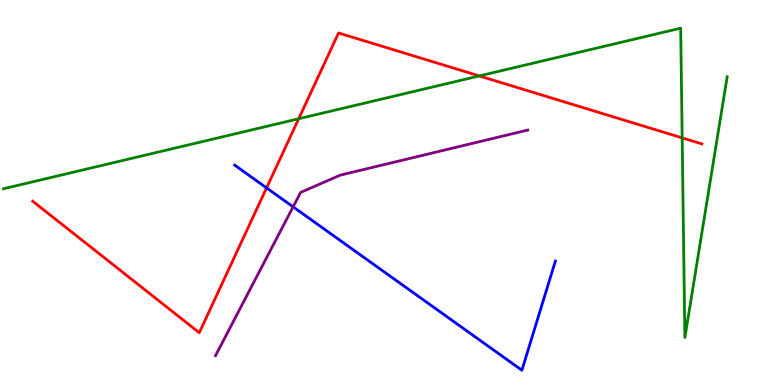[{'lines': ['blue', 'red'], 'intersections': [{'x': 3.44, 'y': 5.12}]}, {'lines': ['green', 'red'], 'intersections': [{'x': 3.85, 'y': 6.92}, {'x': 6.18, 'y': 8.03}, {'x': 8.8, 'y': 6.42}]}, {'lines': ['purple', 'red'], 'intersections': []}, {'lines': ['blue', 'green'], 'intersections': []}, {'lines': ['blue', 'purple'], 'intersections': [{'x': 3.78, 'y': 4.63}]}, {'lines': ['green', 'purple'], 'intersections': []}]